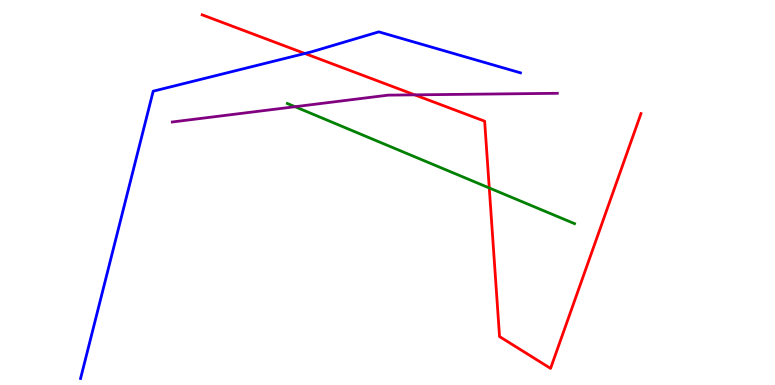[{'lines': ['blue', 'red'], 'intersections': [{'x': 3.93, 'y': 8.61}]}, {'lines': ['green', 'red'], 'intersections': [{'x': 6.31, 'y': 5.12}]}, {'lines': ['purple', 'red'], 'intersections': [{'x': 5.35, 'y': 7.54}]}, {'lines': ['blue', 'green'], 'intersections': []}, {'lines': ['blue', 'purple'], 'intersections': []}, {'lines': ['green', 'purple'], 'intersections': [{'x': 3.81, 'y': 7.23}]}]